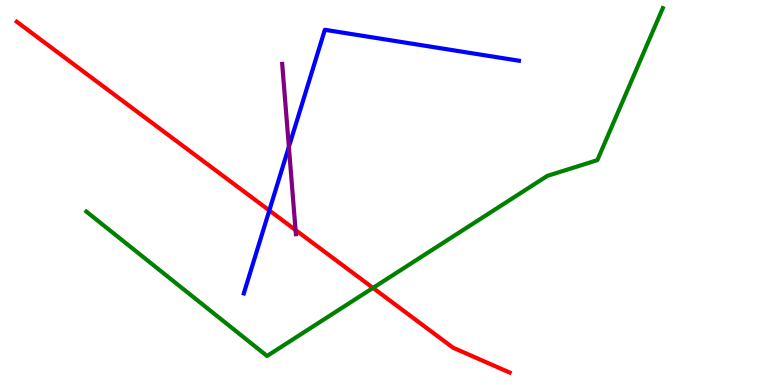[{'lines': ['blue', 'red'], 'intersections': [{'x': 3.48, 'y': 4.53}]}, {'lines': ['green', 'red'], 'intersections': [{'x': 4.81, 'y': 2.52}]}, {'lines': ['purple', 'red'], 'intersections': [{'x': 3.81, 'y': 4.02}]}, {'lines': ['blue', 'green'], 'intersections': []}, {'lines': ['blue', 'purple'], 'intersections': [{'x': 3.73, 'y': 6.19}]}, {'lines': ['green', 'purple'], 'intersections': []}]